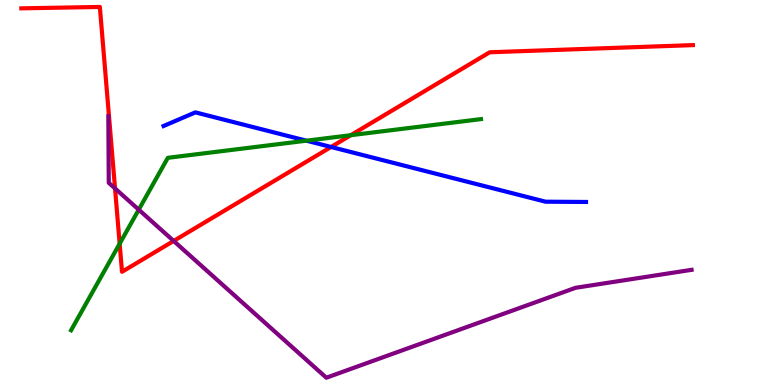[{'lines': ['blue', 'red'], 'intersections': [{'x': 4.27, 'y': 6.18}]}, {'lines': ['green', 'red'], 'intersections': [{'x': 1.54, 'y': 3.67}, {'x': 4.53, 'y': 6.49}]}, {'lines': ['purple', 'red'], 'intersections': [{'x': 1.48, 'y': 5.11}, {'x': 2.24, 'y': 3.74}]}, {'lines': ['blue', 'green'], 'intersections': [{'x': 3.95, 'y': 6.35}]}, {'lines': ['blue', 'purple'], 'intersections': []}, {'lines': ['green', 'purple'], 'intersections': [{'x': 1.79, 'y': 4.55}]}]